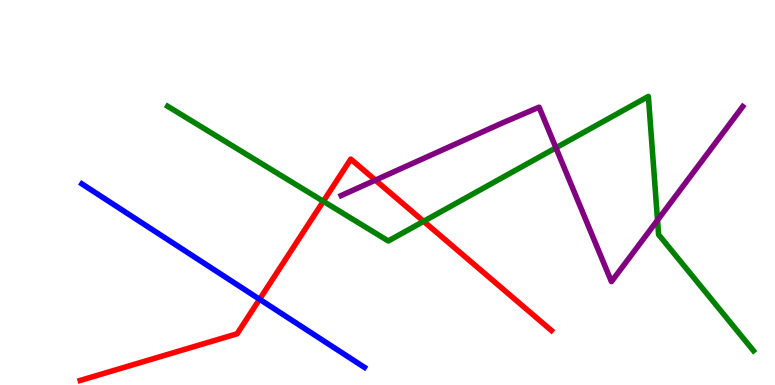[{'lines': ['blue', 'red'], 'intersections': [{'x': 3.35, 'y': 2.23}]}, {'lines': ['green', 'red'], 'intersections': [{'x': 4.17, 'y': 4.77}, {'x': 5.47, 'y': 4.25}]}, {'lines': ['purple', 'red'], 'intersections': [{'x': 4.84, 'y': 5.32}]}, {'lines': ['blue', 'green'], 'intersections': []}, {'lines': ['blue', 'purple'], 'intersections': []}, {'lines': ['green', 'purple'], 'intersections': [{'x': 7.17, 'y': 6.16}, {'x': 8.48, 'y': 4.28}]}]